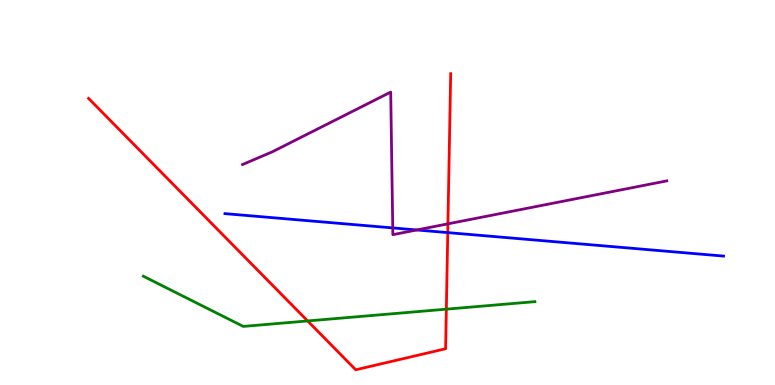[{'lines': ['blue', 'red'], 'intersections': [{'x': 5.78, 'y': 3.96}]}, {'lines': ['green', 'red'], 'intersections': [{'x': 3.97, 'y': 1.66}, {'x': 5.76, 'y': 1.97}]}, {'lines': ['purple', 'red'], 'intersections': [{'x': 5.78, 'y': 4.19}]}, {'lines': ['blue', 'green'], 'intersections': []}, {'lines': ['blue', 'purple'], 'intersections': [{'x': 5.07, 'y': 4.08}, {'x': 5.38, 'y': 4.03}]}, {'lines': ['green', 'purple'], 'intersections': []}]